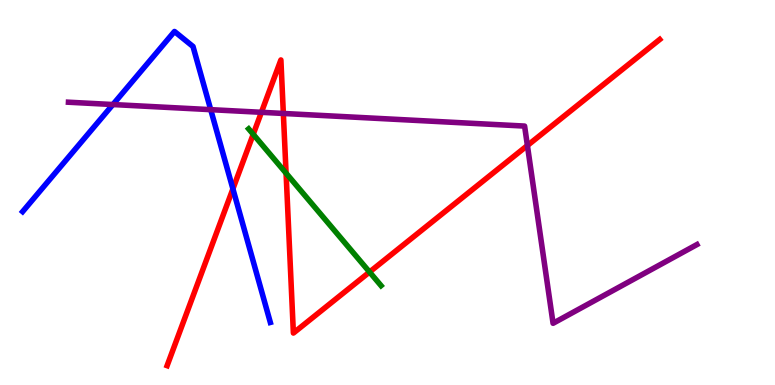[{'lines': ['blue', 'red'], 'intersections': [{'x': 3.01, 'y': 5.09}]}, {'lines': ['green', 'red'], 'intersections': [{'x': 3.27, 'y': 6.51}, {'x': 3.69, 'y': 5.5}, {'x': 4.77, 'y': 2.93}]}, {'lines': ['purple', 'red'], 'intersections': [{'x': 3.37, 'y': 7.08}, {'x': 3.66, 'y': 7.05}, {'x': 6.81, 'y': 6.22}]}, {'lines': ['blue', 'green'], 'intersections': []}, {'lines': ['blue', 'purple'], 'intersections': [{'x': 1.46, 'y': 7.28}, {'x': 2.72, 'y': 7.15}]}, {'lines': ['green', 'purple'], 'intersections': []}]